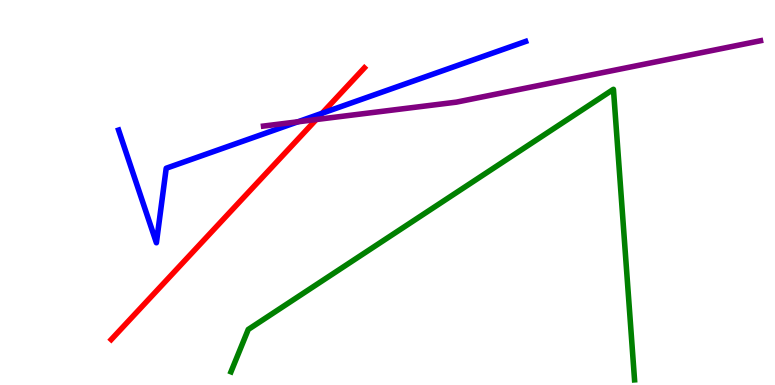[{'lines': ['blue', 'red'], 'intersections': [{'x': 4.16, 'y': 7.06}]}, {'lines': ['green', 'red'], 'intersections': []}, {'lines': ['purple', 'red'], 'intersections': [{'x': 4.08, 'y': 6.9}]}, {'lines': ['blue', 'green'], 'intersections': []}, {'lines': ['blue', 'purple'], 'intersections': [{'x': 3.84, 'y': 6.84}]}, {'lines': ['green', 'purple'], 'intersections': []}]